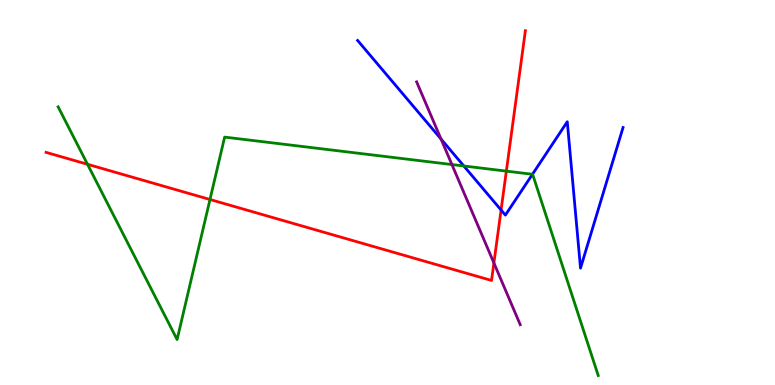[{'lines': ['blue', 'red'], 'intersections': [{'x': 6.47, 'y': 4.55}]}, {'lines': ['green', 'red'], 'intersections': [{'x': 1.13, 'y': 5.73}, {'x': 2.71, 'y': 4.82}, {'x': 6.53, 'y': 5.56}]}, {'lines': ['purple', 'red'], 'intersections': [{'x': 6.37, 'y': 3.17}]}, {'lines': ['blue', 'green'], 'intersections': [{'x': 5.98, 'y': 5.69}, {'x': 6.87, 'y': 5.47}]}, {'lines': ['blue', 'purple'], 'intersections': [{'x': 5.69, 'y': 6.39}]}, {'lines': ['green', 'purple'], 'intersections': [{'x': 5.83, 'y': 5.73}]}]